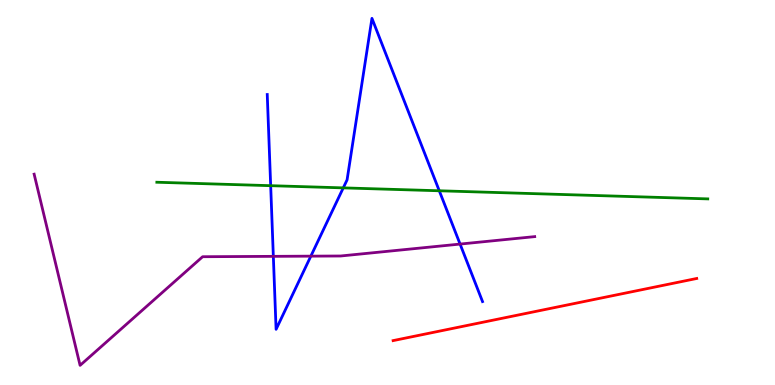[{'lines': ['blue', 'red'], 'intersections': []}, {'lines': ['green', 'red'], 'intersections': []}, {'lines': ['purple', 'red'], 'intersections': []}, {'lines': ['blue', 'green'], 'intersections': [{'x': 3.49, 'y': 5.18}, {'x': 4.43, 'y': 5.12}, {'x': 5.67, 'y': 5.04}]}, {'lines': ['blue', 'purple'], 'intersections': [{'x': 3.53, 'y': 3.34}, {'x': 4.01, 'y': 3.35}, {'x': 5.94, 'y': 3.66}]}, {'lines': ['green', 'purple'], 'intersections': []}]